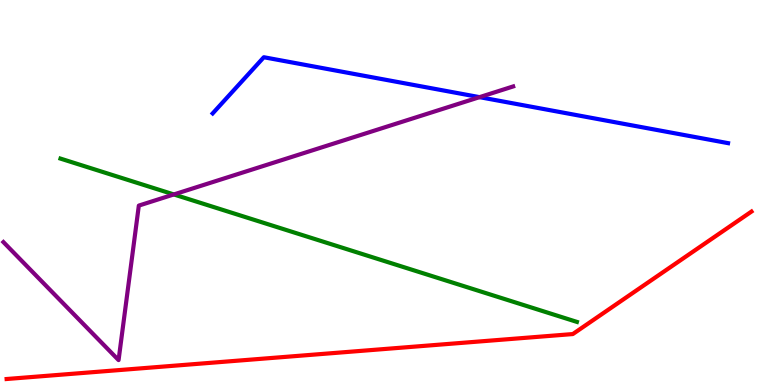[{'lines': ['blue', 'red'], 'intersections': []}, {'lines': ['green', 'red'], 'intersections': []}, {'lines': ['purple', 'red'], 'intersections': []}, {'lines': ['blue', 'green'], 'intersections': []}, {'lines': ['blue', 'purple'], 'intersections': [{'x': 6.19, 'y': 7.48}]}, {'lines': ['green', 'purple'], 'intersections': [{'x': 2.24, 'y': 4.95}]}]